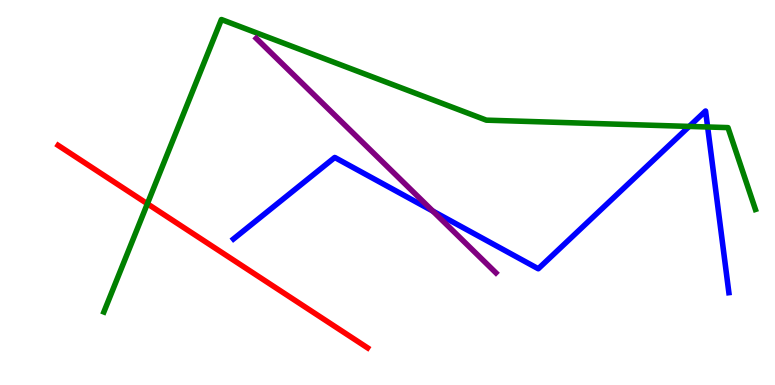[{'lines': ['blue', 'red'], 'intersections': []}, {'lines': ['green', 'red'], 'intersections': [{'x': 1.9, 'y': 4.71}]}, {'lines': ['purple', 'red'], 'intersections': []}, {'lines': ['blue', 'green'], 'intersections': [{'x': 8.89, 'y': 6.72}, {'x': 9.13, 'y': 6.7}]}, {'lines': ['blue', 'purple'], 'intersections': [{'x': 5.58, 'y': 4.52}]}, {'lines': ['green', 'purple'], 'intersections': []}]